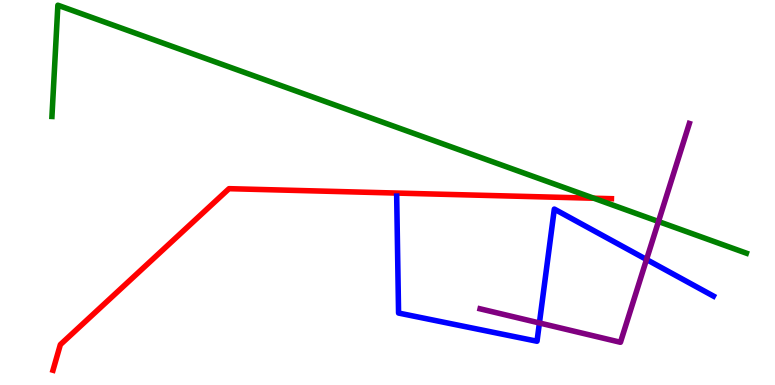[{'lines': ['blue', 'red'], 'intersections': []}, {'lines': ['green', 'red'], 'intersections': [{'x': 7.66, 'y': 4.85}]}, {'lines': ['purple', 'red'], 'intersections': []}, {'lines': ['blue', 'green'], 'intersections': []}, {'lines': ['blue', 'purple'], 'intersections': [{'x': 6.96, 'y': 1.61}, {'x': 8.34, 'y': 3.26}]}, {'lines': ['green', 'purple'], 'intersections': [{'x': 8.5, 'y': 4.25}]}]